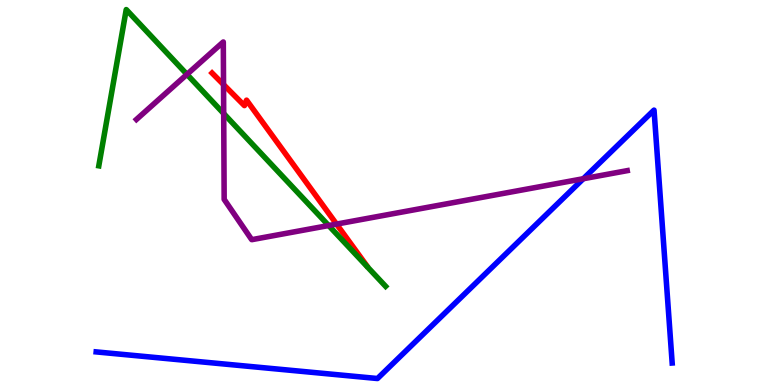[{'lines': ['blue', 'red'], 'intersections': []}, {'lines': ['green', 'red'], 'intersections': []}, {'lines': ['purple', 'red'], 'intersections': [{'x': 2.88, 'y': 7.8}, {'x': 4.34, 'y': 4.18}]}, {'lines': ['blue', 'green'], 'intersections': []}, {'lines': ['blue', 'purple'], 'intersections': [{'x': 7.53, 'y': 5.36}]}, {'lines': ['green', 'purple'], 'intersections': [{'x': 2.41, 'y': 8.07}, {'x': 2.89, 'y': 7.05}, {'x': 4.24, 'y': 4.14}]}]